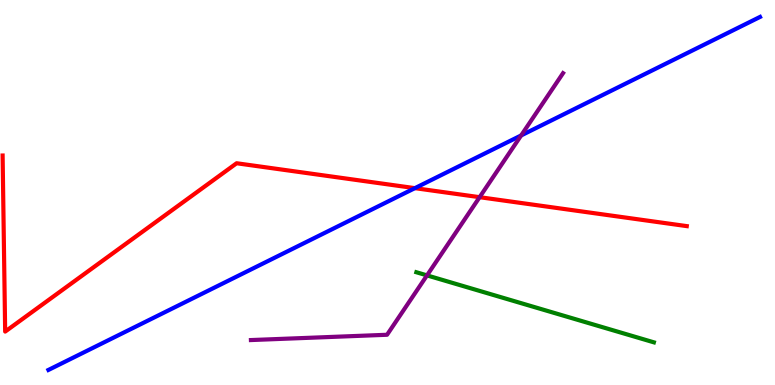[{'lines': ['blue', 'red'], 'intersections': [{'x': 5.35, 'y': 5.11}]}, {'lines': ['green', 'red'], 'intersections': []}, {'lines': ['purple', 'red'], 'intersections': [{'x': 6.19, 'y': 4.88}]}, {'lines': ['blue', 'green'], 'intersections': []}, {'lines': ['blue', 'purple'], 'intersections': [{'x': 6.72, 'y': 6.48}]}, {'lines': ['green', 'purple'], 'intersections': [{'x': 5.51, 'y': 2.85}]}]